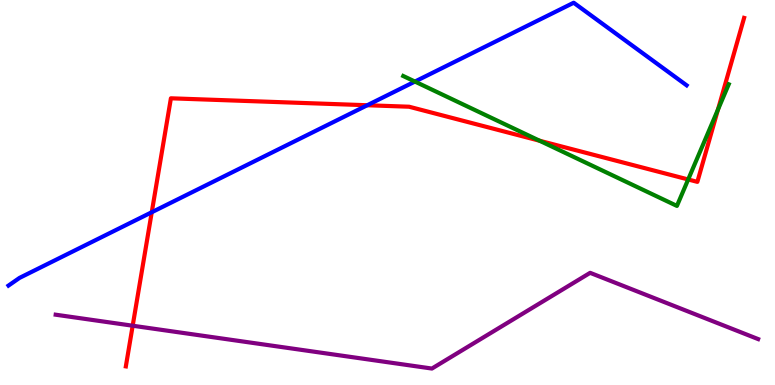[{'lines': ['blue', 'red'], 'intersections': [{'x': 1.96, 'y': 4.49}, {'x': 4.74, 'y': 7.27}]}, {'lines': ['green', 'red'], 'intersections': [{'x': 6.96, 'y': 6.34}, {'x': 8.88, 'y': 5.34}, {'x': 9.26, 'y': 7.16}]}, {'lines': ['purple', 'red'], 'intersections': [{'x': 1.71, 'y': 1.54}]}, {'lines': ['blue', 'green'], 'intersections': [{'x': 5.35, 'y': 7.88}]}, {'lines': ['blue', 'purple'], 'intersections': []}, {'lines': ['green', 'purple'], 'intersections': []}]